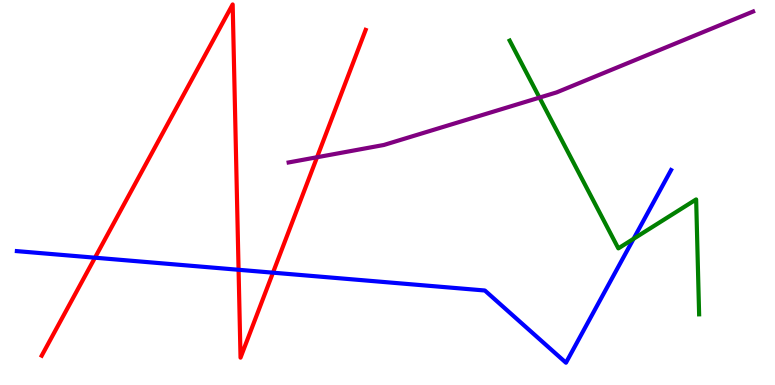[{'lines': ['blue', 'red'], 'intersections': [{'x': 1.23, 'y': 3.31}, {'x': 3.08, 'y': 2.99}, {'x': 3.52, 'y': 2.92}]}, {'lines': ['green', 'red'], 'intersections': []}, {'lines': ['purple', 'red'], 'intersections': [{'x': 4.09, 'y': 5.92}]}, {'lines': ['blue', 'green'], 'intersections': [{'x': 8.18, 'y': 3.8}]}, {'lines': ['blue', 'purple'], 'intersections': []}, {'lines': ['green', 'purple'], 'intersections': [{'x': 6.96, 'y': 7.46}]}]